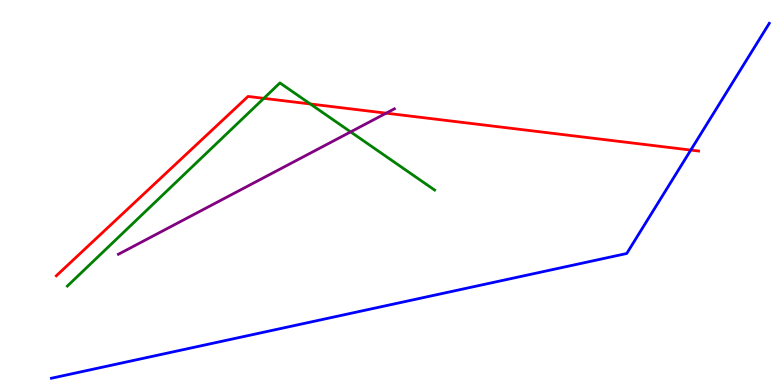[{'lines': ['blue', 'red'], 'intersections': [{'x': 8.91, 'y': 6.1}]}, {'lines': ['green', 'red'], 'intersections': [{'x': 3.4, 'y': 7.45}, {'x': 4.0, 'y': 7.3}]}, {'lines': ['purple', 'red'], 'intersections': [{'x': 4.98, 'y': 7.06}]}, {'lines': ['blue', 'green'], 'intersections': []}, {'lines': ['blue', 'purple'], 'intersections': []}, {'lines': ['green', 'purple'], 'intersections': [{'x': 4.52, 'y': 6.57}]}]